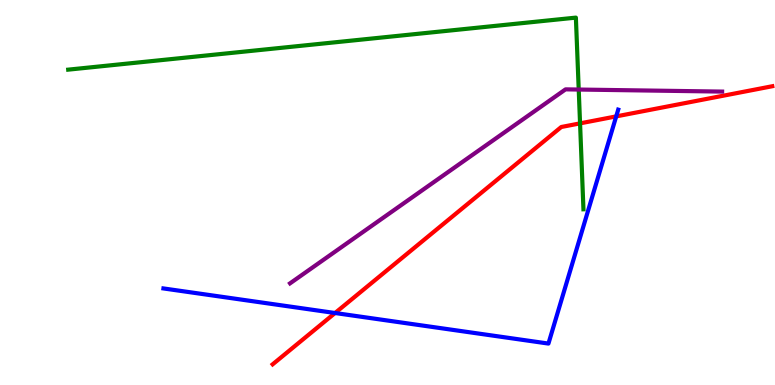[{'lines': ['blue', 'red'], 'intersections': [{'x': 4.32, 'y': 1.87}, {'x': 7.95, 'y': 6.98}]}, {'lines': ['green', 'red'], 'intersections': [{'x': 7.48, 'y': 6.8}]}, {'lines': ['purple', 'red'], 'intersections': []}, {'lines': ['blue', 'green'], 'intersections': []}, {'lines': ['blue', 'purple'], 'intersections': []}, {'lines': ['green', 'purple'], 'intersections': [{'x': 7.47, 'y': 7.67}]}]